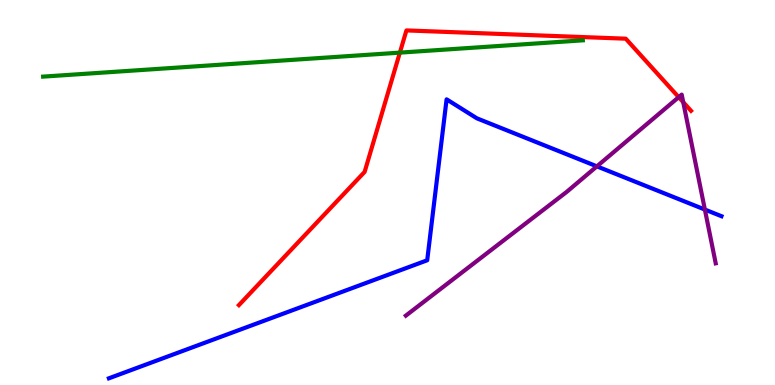[{'lines': ['blue', 'red'], 'intersections': []}, {'lines': ['green', 'red'], 'intersections': [{'x': 5.16, 'y': 8.63}]}, {'lines': ['purple', 'red'], 'intersections': [{'x': 8.76, 'y': 7.48}, {'x': 8.82, 'y': 7.35}]}, {'lines': ['blue', 'green'], 'intersections': []}, {'lines': ['blue', 'purple'], 'intersections': [{'x': 7.7, 'y': 5.68}, {'x': 9.1, 'y': 4.56}]}, {'lines': ['green', 'purple'], 'intersections': []}]